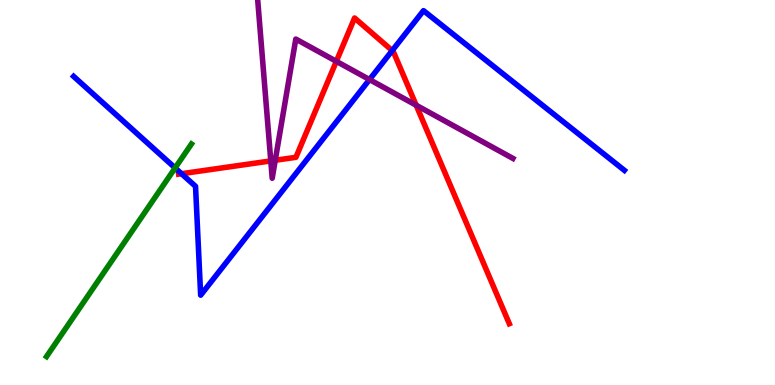[{'lines': ['blue', 'red'], 'intersections': [{'x': 2.34, 'y': 5.49}, {'x': 5.06, 'y': 8.69}]}, {'lines': ['green', 'red'], 'intersections': []}, {'lines': ['purple', 'red'], 'intersections': [{'x': 3.49, 'y': 5.82}, {'x': 3.55, 'y': 5.84}, {'x': 4.34, 'y': 8.41}, {'x': 5.37, 'y': 7.27}]}, {'lines': ['blue', 'green'], 'intersections': [{'x': 2.26, 'y': 5.64}]}, {'lines': ['blue', 'purple'], 'intersections': [{'x': 4.77, 'y': 7.93}]}, {'lines': ['green', 'purple'], 'intersections': []}]